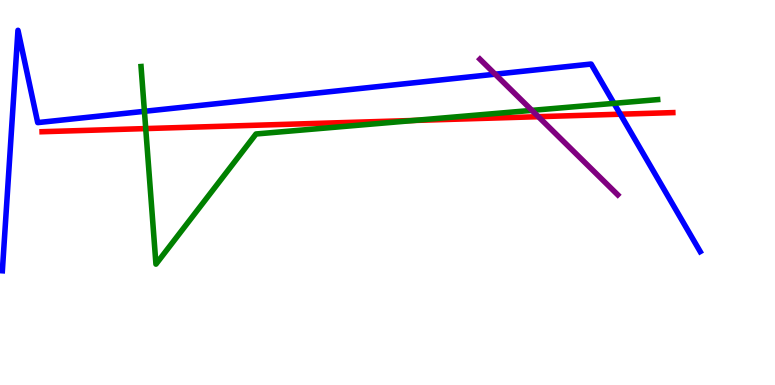[{'lines': ['blue', 'red'], 'intersections': [{'x': 8.0, 'y': 7.03}]}, {'lines': ['green', 'red'], 'intersections': [{'x': 1.88, 'y': 6.66}, {'x': 5.34, 'y': 6.87}]}, {'lines': ['purple', 'red'], 'intersections': [{'x': 6.95, 'y': 6.97}]}, {'lines': ['blue', 'green'], 'intersections': [{'x': 1.86, 'y': 7.11}, {'x': 7.92, 'y': 7.32}]}, {'lines': ['blue', 'purple'], 'intersections': [{'x': 6.39, 'y': 8.07}]}, {'lines': ['green', 'purple'], 'intersections': [{'x': 6.86, 'y': 7.13}]}]